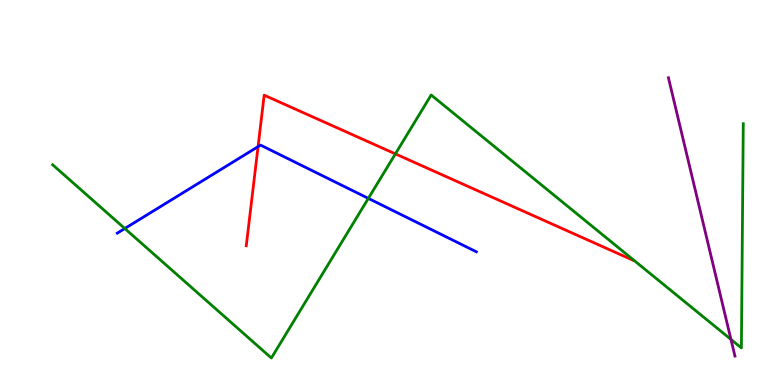[{'lines': ['blue', 'red'], 'intersections': [{'x': 3.33, 'y': 6.19}]}, {'lines': ['green', 'red'], 'intersections': [{'x': 5.1, 'y': 6.0}]}, {'lines': ['purple', 'red'], 'intersections': []}, {'lines': ['blue', 'green'], 'intersections': [{'x': 1.61, 'y': 4.06}, {'x': 4.75, 'y': 4.85}]}, {'lines': ['blue', 'purple'], 'intersections': []}, {'lines': ['green', 'purple'], 'intersections': [{'x': 9.43, 'y': 1.18}]}]